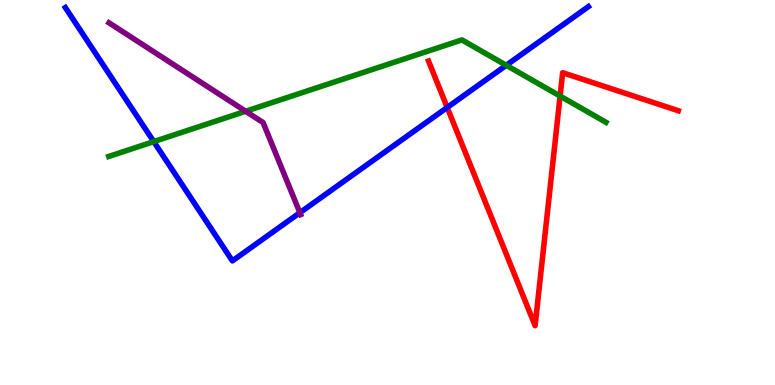[{'lines': ['blue', 'red'], 'intersections': [{'x': 5.77, 'y': 7.21}]}, {'lines': ['green', 'red'], 'intersections': [{'x': 7.23, 'y': 7.5}]}, {'lines': ['purple', 'red'], 'intersections': []}, {'lines': ['blue', 'green'], 'intersections': [{'x': 1.98, 'y': 6.32}, {'x': 6.53, 'y': 8.3}]}, {'lines': ['blue', 'purple'], 'intersections': [{'x': 3.87, 'y': 4.48}]}, {'lines': ['green', 'purple'], 'intersections': [{'x': 3.17, 'y': 7.11}]}]